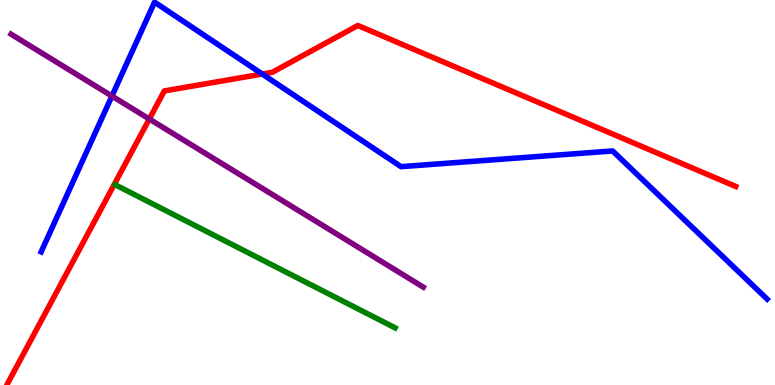[{'lines': ['blue', 'red'], 'intersections': [{'x': 3.38, 'y': 8.08}]}, {'lines': ['green', 'red'], 'intersections': []}, {'lines': ['purple', 'red'], 'intersections': [{'x': 1.93, 'y': 6.91}]}, {'lines': ['blue', 'green'], 'intersections': []}, {'lines': ['blue', 'purple'], 'intersections': [{'x': 1.44, 'y': 7.5}]}, {'lines': ['green', 'purple'], 'intersections': []}]